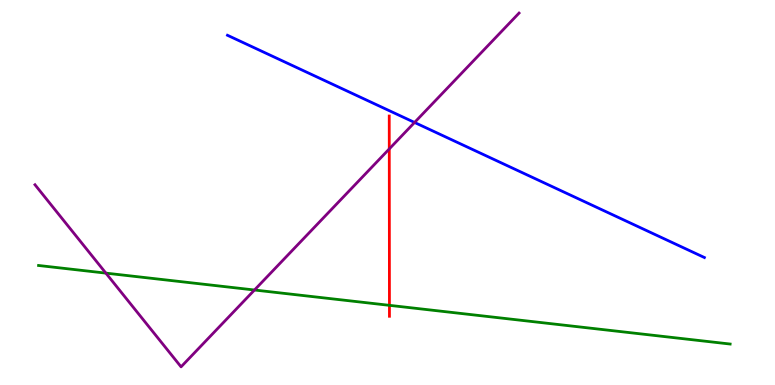[{'lines': ['blue', 'red'], 'intersections': []}, {'lines': ['green', 'red'], 'intersections': [{'x': 5.03, 'y': 2.07}]}, {'lines': ['purple', 'red'], 'intersections': [{'x': 5.02, 'y': 6.13}]}, {'lines': ['blue', 'green'], 'intersections': []}, {'lines': ['blue', 'purple'], 'intersections': [{'x': 5.35, 'y': 6.82}]}, {'lines': ['green', 'purple'], 'intersections': [{'x': 1.37, 'y': 2.91}, {'x': 3.28, 'y': 2.47}]}]